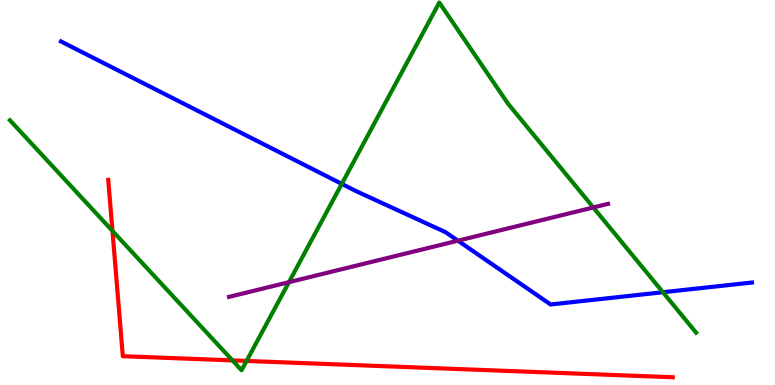[{'lines': ['blue', 'red'], 'intersections': []}, {'lines': ['green', 'red'], 'intersections': [{'x': 1.45, 'y': 4.0}, {'x': 3.0, 'y': 0.639}, {'x': 3.18, 'y': 0.625}]}, {'lines': ['purple', 'red'], 'intersections': []}, {'lines': ['blue', 'green'], 'intersections': [{'x': 4.41, 'y': 5.22}, {'x': 8.55, 'y': 2.41}]}, {'lines': ['blue', 'purple'], 'intersections': [{'x': 5.91, 'y': 3.75}]}, {'lines': ['green', 'purple'], 'intersections': [{'x': 3.73, 'y': 2.67}, {'x': 7.66, 'y': 4.61}]}]